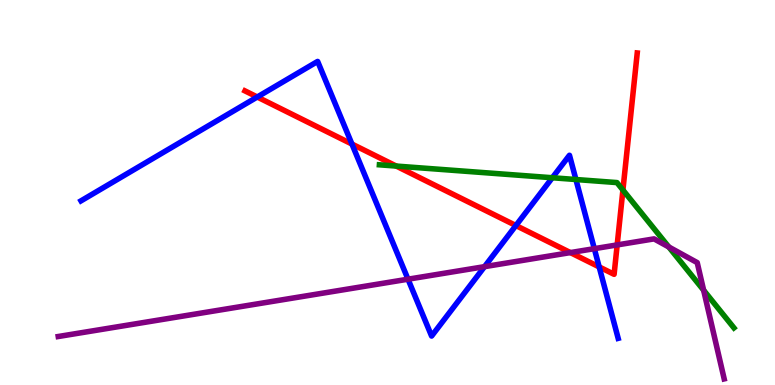[{'lines': ['blue', 'red'], 'intersections': [{'x': 3.32, 'y': 7.48}, {'x': 4.54, 'y': 6.26}, {'x': 6.66, 'y': 4.14}, {'x': 7.73, 'y': 3.07}]}, {'lines': ['green', 'red'], 'intersections': [{'x': 5.11, 'y': 5.69}, {'x': 8.04, 'y': 5.06}]}, {'lines': ['purple', 'red'], 'intersections': [{'x': 7.36, 'y': 3.44}, {'x': 7.96, 'y': 3.64}]}, {'lines': ['blue', 'green'], 'intersections': [{'x': 7.13, 'y': 5.38}, {'x': 7.43, 'y': 5.34}]}, {'lines': ['blue', 'purple'], 'intersections': [{'x': 5.26, 'y': 2.75}, {'x': 6.25, 'y': 3.07}, {'x': 7.67, 'y': 3.54}]}, {'lines': ['green', 'purple'], 'intersections': [{'x': 8.63, 'y': 3.58}, {'x': 9.08, 'y': 2.46}]}]